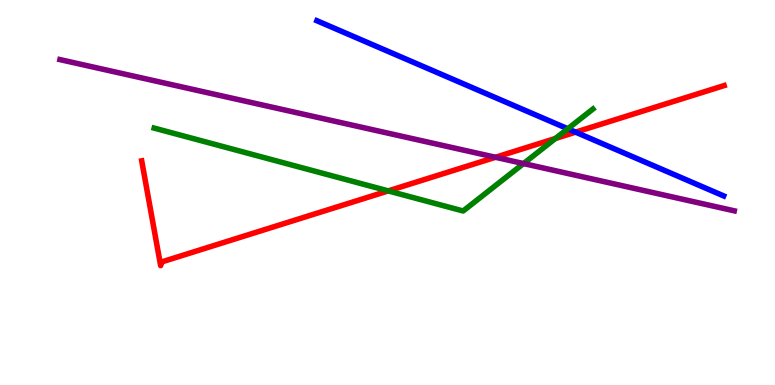[{'lines': ['blue', 'red'], 'intersections': [{'x': 7.43, 'y': 6.57}]}, {'lines': ['green', 'red'], 'intersections': [{'x': 5.01, 'y': 5.04}, {'x': 7.17, 'y': 6.4}]}, {'lines': ['purple', 'red'], 'intersections': [{'x': 6.39, 'y': 5.91}]}, {'lines': ['blue', 'green'], 'intersections': [{'x': 7.33, 'y': 6.66}]}, {'lines': ['blue', 'purple'], 'intersections': []}, {'lines': ['green', 'purple'], 'intersections': [{'x': 6.75, 'y': 5.75}]}]